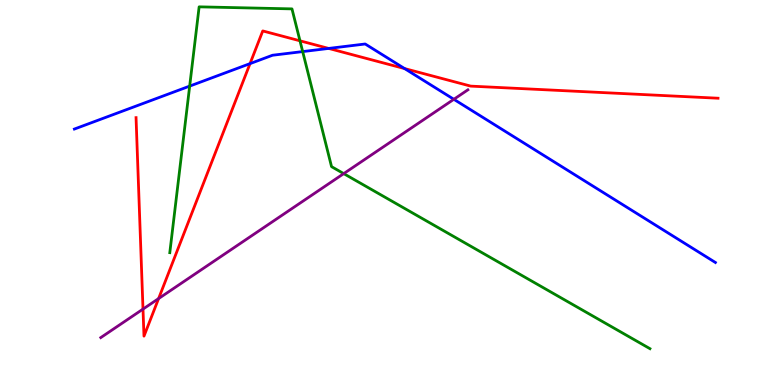[{'lines': ['blue', 'red'], 'intersections': [{'x': 3.23, 'y': 8.35}, {'x': 4.24, 'y': 8.74}, {'x': 5.22, 'y': 8.22}]}, {'lines': ['green', 'red'], 'intersections': [{'x': 3.87, 'y': 8.94}]}, {'lines': ['purple', 'red'], 'intersections': [{'x': 1.85, 'y': 1.97}, {'x': 2.05, 'y': 2.24}]}, {'lines': ['blue', 'green'], 'intersections': [{'x': 2.45, 'y': 7.76}, {'x': 3.91, 'y': 8.66}]}, {'lines': ['blue', 'purple'], 'intersections': [{'x': 5.86, 'y': 7.42}]}, {'lines': ['green', 'purple'], 'intersections': [{'x': 4.44, 'y': 5.49}]}]